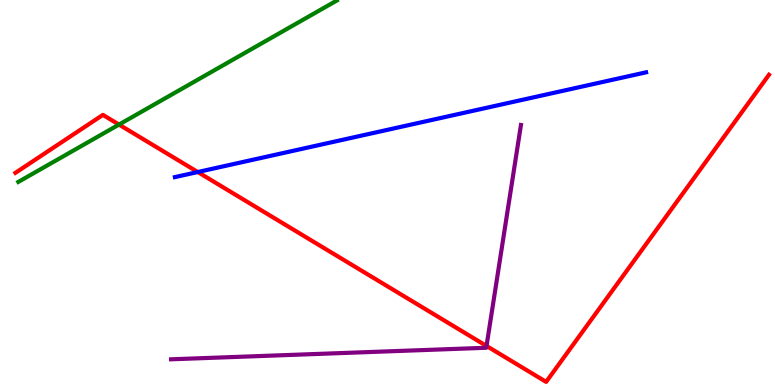[{'lines': ['blue', 'red'], 'intersections': [{'x': 2.55, 'y': 5.53}]}, {'lines': ['green', 'red'], 'intersections': [{'x': 1.54, 'y': 6.76}]}, {'lines': ['purple', 'red'], 'intersections': [{'x': 6.28, 'y': 1.01}]}, {'lines': ['blue', 'green'], 'intersections': []}, {'lines': ['blue', 'purple'], 'intersections': []}, {'lines': ['green', 'purple'], 'intersections': []}]